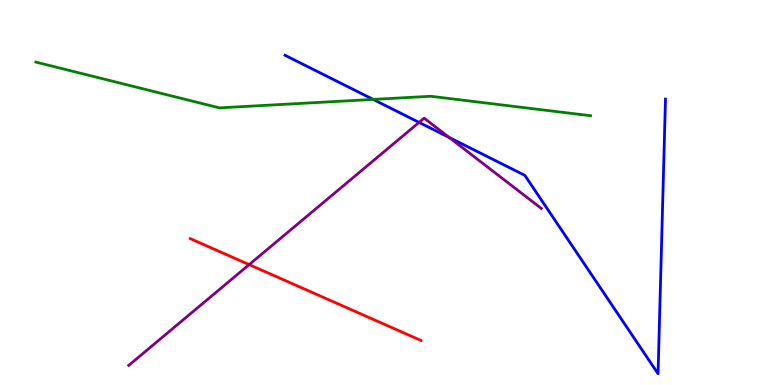[{'lines': ['blue', 'red'], 'intersections': []}, {'lines': ['green', 'red'], 'intersections': []}, {'lines': ['purple', 'red'], 'intersections': [{'x': 3.21, 'y': 3.13}]}, {'lines': ['blue', 'green'], 'intersections': [{'x': 4.82, 'y': 7.42}]}, {'lines': ['blue', 'purple'], 'intersections': [{'x': 5.41, 'y': 6.82}, {'x': 5.8, 'y': 6.43}]}, {'lines': ['green', 'purple'], 'intersections': []}]